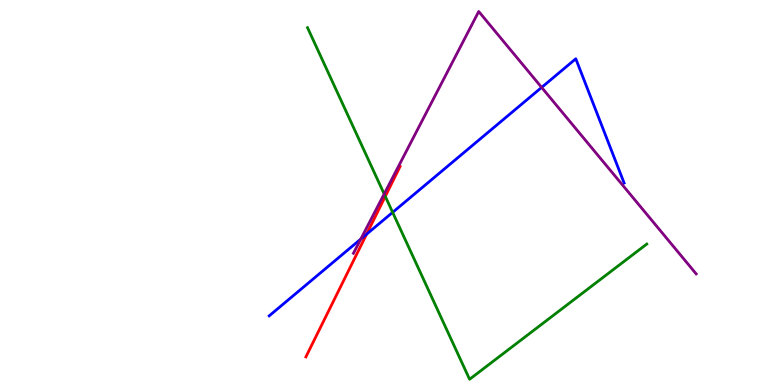[{'lines': ['blue', 'red'], 'intersections': [{'x': 4.73, 'y': 3.92}]}, {'lines': ['green', 'red'], 'intersections': [{'x': 4.97, 'y': 4.9}]}, {'lines': ['purple', 'red'], 'intersections': []}, {'lines': ['blue', 'green'], 'intersections': [{'x': 5.07, 'y': 4.48}]}, {'lines': ['blue', 'purple'], 'intersections': [{'x': 4.66, 'y': 3.79}, {'x': 6.99, 'y': 7.73}]}, {'lines': ['green', 'purple'], 'intersections': [{'x': 4.96, 'y': 4.96}]}]